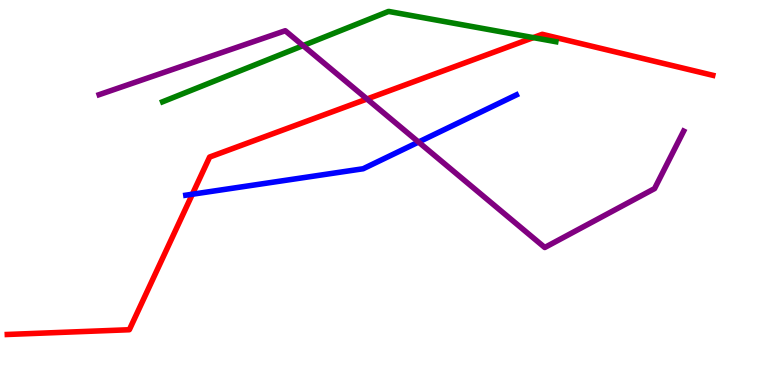[{'lines': ['blue', 'red'], 'intersections': [{'x': 2.48, 'y': 4.96}]}, {'lines': ['green', 'red'], 'intersections': [{'x': 6.88, 'y': 9.02}]}, {'lines': ['purple', 'red'], 'intersections': [{'x': 4.74, 'y': 7.43}]}, {'lines': ['blue', 'green'], 'intersections': []}, {'lines': ['blue', 'purple'], 'intersections': [{'x': 5.4, 'y': 6.31}]}, {'lines': ['green', 'purple'], 'intersections': [{'x': 3.91, 'y': 8.82}]}]